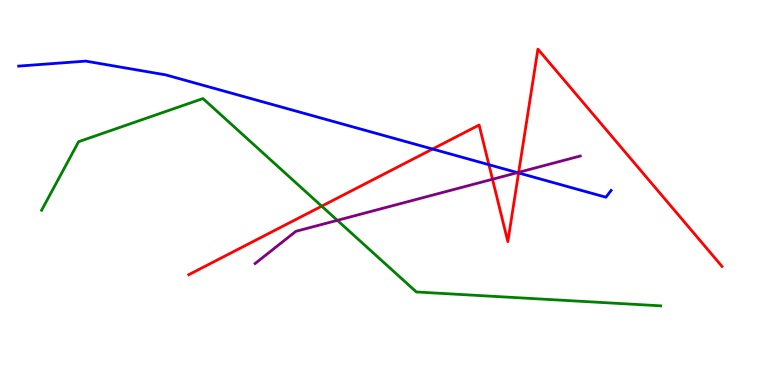[{'lines': ['blue', 'red'], 'intersections': [{'x': 5.58, 'y': 6.13}, {'x': 6.31, 'y': 5.72}, {'x': 6.69, 'y': 5.51}]}, {'lines': ['green', 'red'], 'intersections': [{'x': 4.15, 'y': 4.64}]}, {'lines': ['purple', 'red'], 'intersections': [{'x': 6.35, 'y': 5.34}, {'x': 6.69, 'y': 5.52}]}, {'lines': ['blue', 'green'], 'intersections': []}, {'lines': ['blue', 'purple'], 'intersections': [{'x': 6.68, 'y': 5.52}]}, {'lines': ['green', 'purple'], 'intersections': [{'x': 4.35, 'y': 4.28}]}]